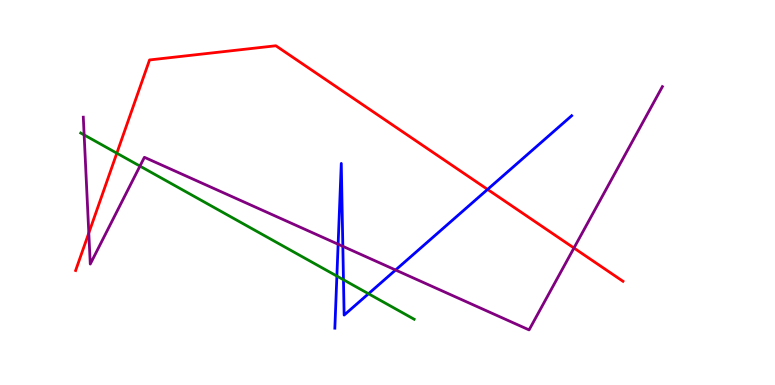[{'lines': ['blue', 'red'], 'intersections': [{'x': 6.29, 'y': 5.08}]}, {'lines': ['green', 'red'], 'intersections': [{'x': 1.51, 'y': 6.02}]}, {'lines': ['purple', 'red'], 'intersections': [{'x': 1.15, 'y': 3.95}, {'x': 7.41, 'y': 3.56}]}, {'lines': ['blue', 'green'], 'intersections': [{'x': 4.35, 'y': 2.83}, {'x': 4.43, 'y': 2.73}, {'x': 4.75, 'y': 2.37}]}, {'lines': ['blue', 'purple'], 'intersections': [{'x': 4.36, 'y': 3.66}, {'x': 4.42, 'y': 3.6}, {'x': 5.1, 'y': 2.99}]}, {'lines': ['green', 'purple'], 'intersections': [{'x': 1.09, 'y': 6.5}, {'x': 1.81, 'y': 5.69}]}]